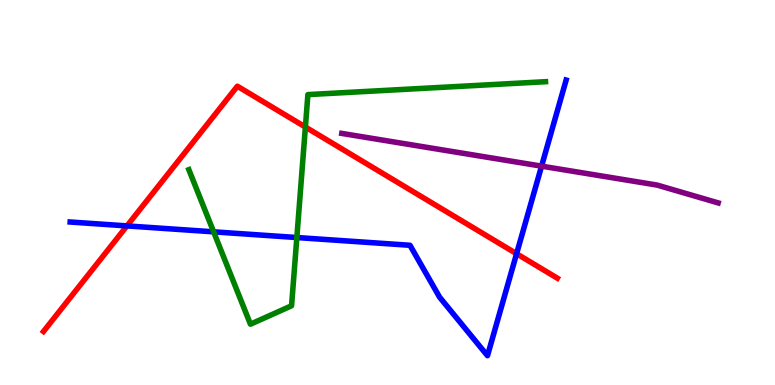[{'lines': ['blue', 'red'], 'intersections': [{'x': 1.64, 'y': 4.13}, {'x': 6.67, 'y': 3.41}]}, {'lines': ['green', 'red'], 'intersections': [{'x': 3.94, 'y': 6.7}]}, {'lines': ['purple', 'red'], 'intersections': []}, {'lines': ['blue', 'green'], 'intersections': [{'x': 2.76, 'y': 3.98}, {'x': 3.83, 'y': 3.83}]}, {'lines': ['blue', 'purple'], 'intersections': [{'x': 6.99, 'y': 5.68}]}, {'lines': ['green', 'purple'], 'intersections': []}]